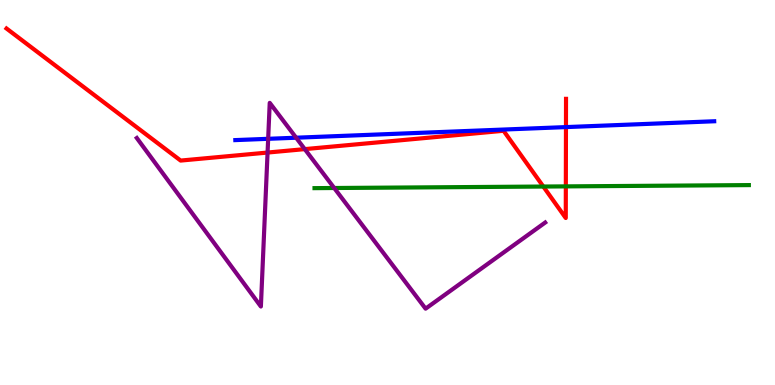[{'lines': ['blue', 'red'], 'intersections': [{'x': 7.3, 'y': 6.7}]}, {'lines': ['green', 'red'], 'intersections': [{'x': 7.01, 'y': 5.15}, {'x': 7.3, 'y': 5.16}]}, {'lines': ['purple', 'red'], 'intersections': [{'x': 3.45, 'y': 6.04}, {'x': 3.93, 'y': 6.13}]}, {'lines': ['blue', 'green'], 'intersections': []}, {'lines': ['blue', 'purple'], 'intersections': [{'x': 3.46, 'y': 6.39}, {'x': 3.82, 'y': 6.42}]}, {'lines': ['green', 'purple'], 'intersections': [{'x': 4.31, 'y': 5.12}]}]